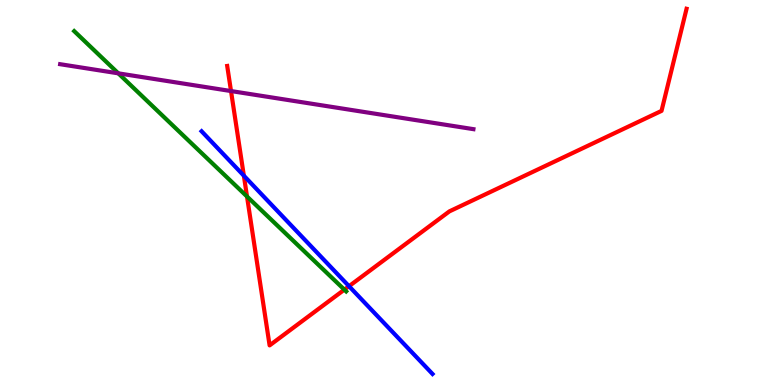[{'lines': ['blue', 'red'], 'intersections': [{'x': 3.15, 'y': 5.44}, {'x': 4.5, 'y': 2.57}]}, {'lines': ['green', 'red'], 'intersections': [{'x': 3.19, 'y': 4.9}, {'x': 4.44, 'y': 2.48}]}, {'lines': ['purple', 'red'], 'intersections': [{'x': 2.98, 'y': 7.63}]}, {'lines': ['blue', 'green'], 'intersections': []}, {'lines': ['blue', 'purple'], 'intersections': []}, {'lines': ['green', 'purple'], 'intersections': [{'x': 1.53, 'y': 8.1}]}]